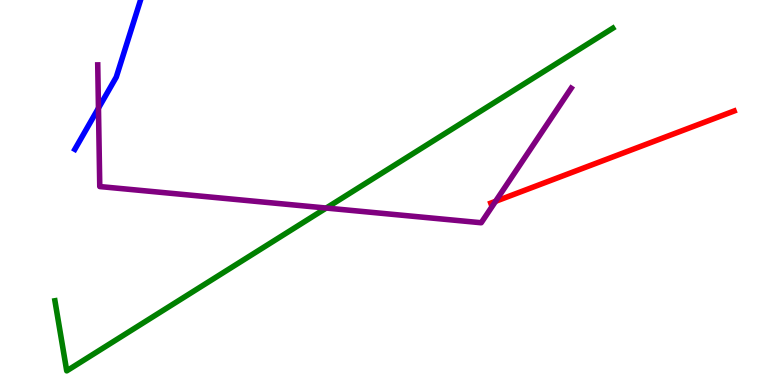[{'lines': ['blue', 'red'], 'intersections': []}, {'lines': ['green', 'red'], 'intersections': []}, {'lines': ['purple', 'red'], 'intersections': [{'x': 6.39, 'y': 4.77}]}, {'lines': ['blue', 'green'], 'intersections': []}, {'lines': ['blue', 'purple'], 'intersections': [{'x': 1.27, 'y': 7.19}]}, {'lines': ['green', 'purple'], 'intersections': [{'x': 4.21, 'y': 4.6}]}]